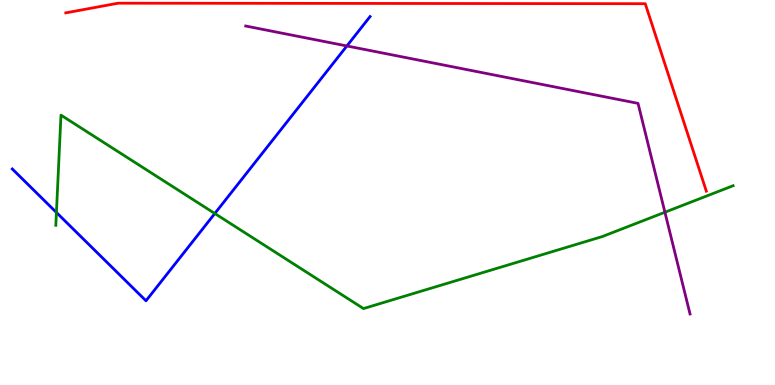[{'lines': ['blue', 'red'], 'intersections': []}, {'lines': ['green', 'red'], 'intersections': []}, {'lines': ['purple', 'red'], 'intersections': []}, {'lines': ['blue', 'green'], 'intersections': [{'x': 0.728, 'y': 4.48}, {'x': 2.77, 'y': 4.45}]}, {'lines': ['blue', 'purple'], 'intersections': [{'x': 4.48, 'y': 8.81}]}, {'lines': ['green', 'purple'], 'intersections': [{'x': 8.58, 'y': 4.49}]}]